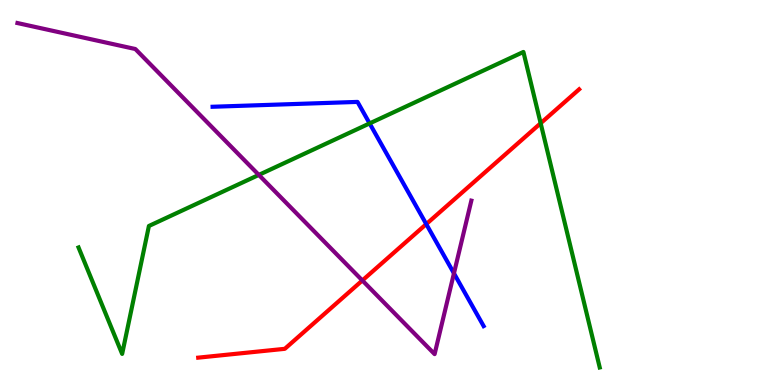[{'lines': ['blue', 'red'], 'intersections': [{'x': 5.5, 'y': 4.18}]}, {'lines': ['green', 'red'], 'intersections': [{'x': 6.98, 'y': 6.8}]}, {'lines': ['purple', 'red'], 'intersections': [{'x': 4.68, 'y': 2.72}]}, {'lines': ['blue', 'green'], 'intersections': [{'x': 4.77, 'y': 6.79}]}, {'lines': ['blue', 'purple'], 'intersections': [{'x': 5.86, 'y': 2.9}]}, {'lines': ['green', 'purple'], 'intersections': [{'x': 3.34, 'y': 5.46}]}]